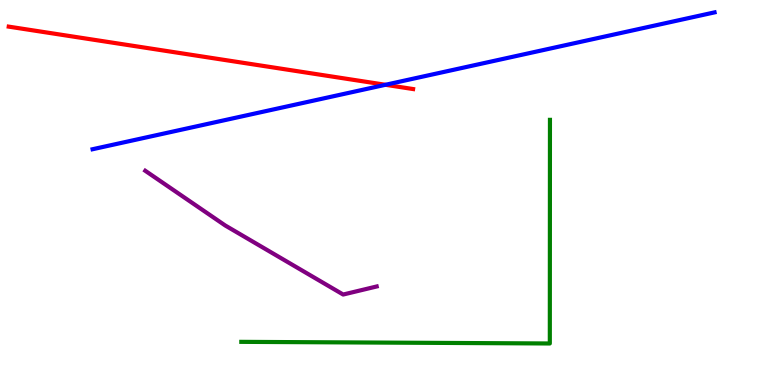[{'lines': ['blue', 'red'], 'intersections': [{'x': 4.97, 'y': 7.8}]}, {'lines': ['green', 'red'], 'intersections': []}, {'lines': ['purple', 'red'], 'intersections': []}, {'lines': ['blue', 'green'], 'intersections': []}, {'lines': ['blue', 'purple'], 'intersections': []}, {'lines': ['green', 'purple'], 'intersections': []}]